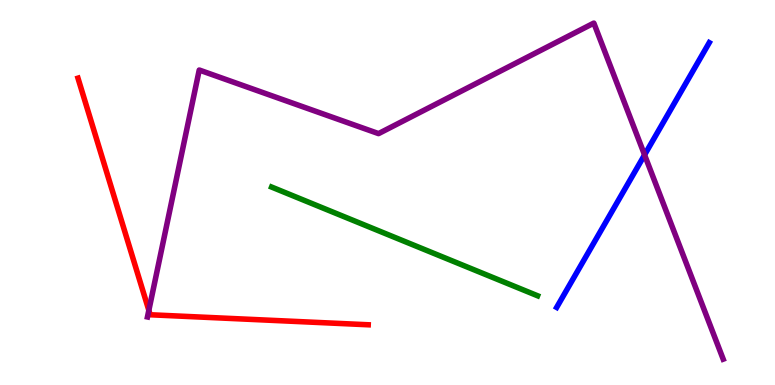[{'lines': ['blue', 'red'], 'intersections': []}, {'lines': ['green', 'red'], 'intersections': []}, {'lines': ['purple', 'red'], 'intersections': [{'x': 1.92, 'y': 1.94}]}, {'lines': ['blue', 'green'], 'intersections': []}, {'lines': ['blue', 'purple'], 'intersections': [{'x': 8.32, 'y': 5.98}]}, {'lines': ['green', 'purple'], 'intersections': []}]